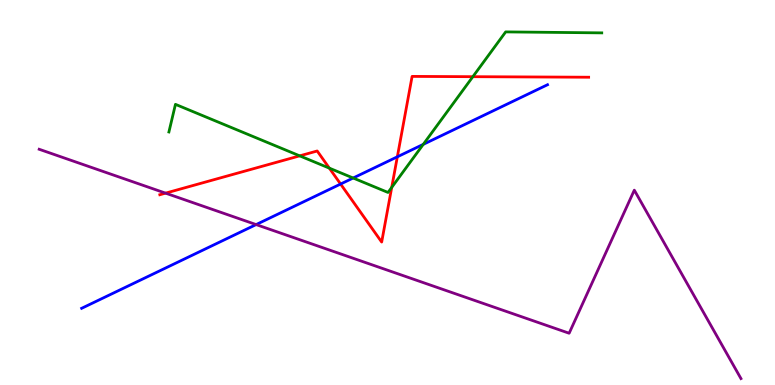[{'lines': ['blue', 'red'], 'intersections': [{'x': 4.39, 'y': 5.22}, {'x': 5.13, 'y': 5.93}]}, {'lines': ['green', 'red'], 'intersections': [{'x': 3.87, 'y': 5.95}, {'x': 4.25, 'y': 5.63}, {'x': 5.05, 'y': 5.13}, {'x': 6.1, 'y': 8.01}]}, {'lines': ['purple', 'red'], 'intersections': [{'x': 2.14, 'y': 4.98}]}, {'lines': ['blue', 'green'], 'intersections': [{'x': 4.56, 'y': 5.38}, {'x': 5.46, 'y': 6.25}]}, {'lines': ['blue', 'purple'], 'intersections': [{'x': 3.3, 'y': 4.17}]}, {'lines': ['green', 'purple'], 'intersections': []}]